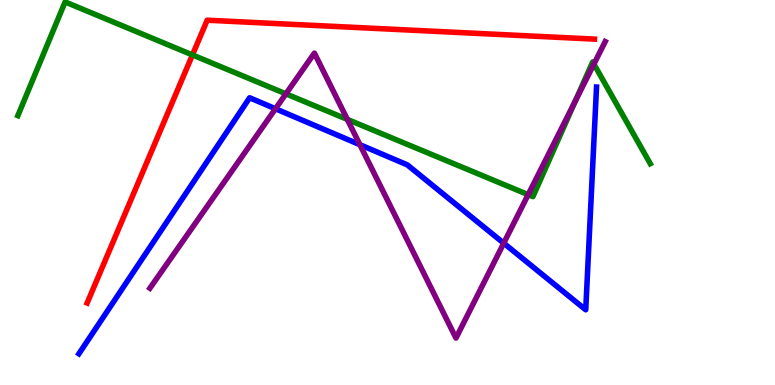[{'lines': ['blue', 'red'], 'intersections': []}, {'lines': ['green', 'red'], 'intersections': [{'x': 2.48, 'y': 8.57}]}, {'lines': ['purple', 'red'], 'intersections': []}, {'lines': ['blue', 'green'], 'intersections': []}, {'lines': ['blue', 'purple'], 'intersections': [{'x': 3.55, 'y': 7.18}, {'x': 4.64, 'y': 6.24}, {'x': 6.5, 'y': 3.68}]}, {'lines': ['green', 'purple'], 'intersections': [{'x': 3.69, 'y': 7.56}, {'x': 4.48, 'y': 6.9}, {'x': 6.82, 'y': 4.94}, {'x': 7.43, 'y': 7.39}, {'x': 7.66, 'y': 8.34}]}]